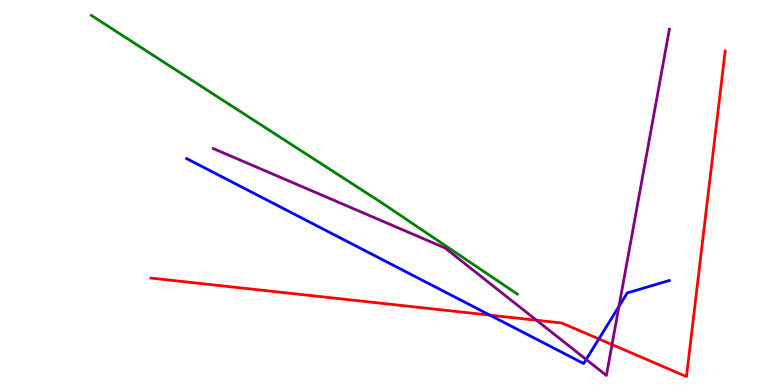[{'lines': ['blue', 'red'], 'intersections': [{'x': 6.32, 'y': 1.81}, {'x': 7.73, 'y': 1.2}]}, {'lines': ['green', 'red'], 'intersections': []}, {'lines': ['purple', 'red'], 'intersections': [{'x': 6.92, 'y': 1.68}, {'x': 7.9, 'y': 1.05}]}, {'lines': ['blue', 'green'], 'intersections': []}, {'lines': ['blue', 'purple'], 'intersections': [{'x': 7.56, 'y': 0.663}, {'x': 7.99, 'y': 2.04}]}, {'lines': ['green', 'purple'], 'intersections': []}]